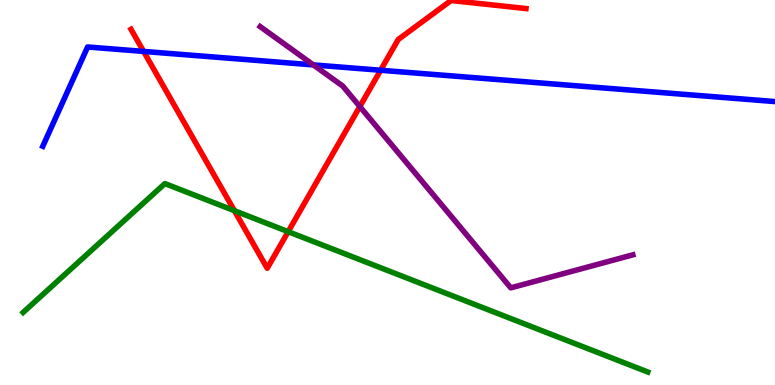[{'lines': ['blue', 'red'], 'intersections': [{'x': 1.85, 'y': 8.66}, {'x': 4.91, 'y': 8.18}]}, {'lines': ['green', 'red'], 'intersections': [{'x': 3.02, 'y': 4.53}, {'x': 3.72, 'y': 3.98}]}, {'lines': ['purple', 'red'], 'intersections': [{'x': 4.64, 'y': 7.23}]}, {'lines': ['blue', 'green'], 'intersections': []}, {'lines': ['blue', 'purple'], 'intersections': [{'x': 4.04, 'y': 8.31}]}, {'lines': ['green', 'purple'], 'intersections': []}]